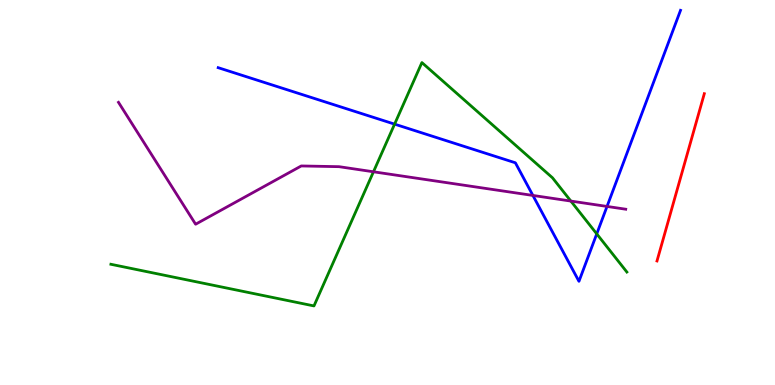[{'lines': ['blue', 'red'], 'intersections': []}, {'lines': ['green', 'red'], 'intersections': []}, {'lines': ['purple', 'red'], 'intersections': []}, {'lines': ['blue', 'green'], 'intersections': [{'x': 5.09, 'y': 6.78}, {'x': 7.7, 'y': 3.93}]}, {'lines': ['blue', 'purple'], 'intersections': [{'x': 6.88, 'y': 4.92}, {'x': 7.83, 'y': 4.64}]}, {'lines': ['green', 'purple'], 'intersections': [{'x': 4.82, 'y': 5.54}, {'x': 7.37, 'y': 4.78}]}]